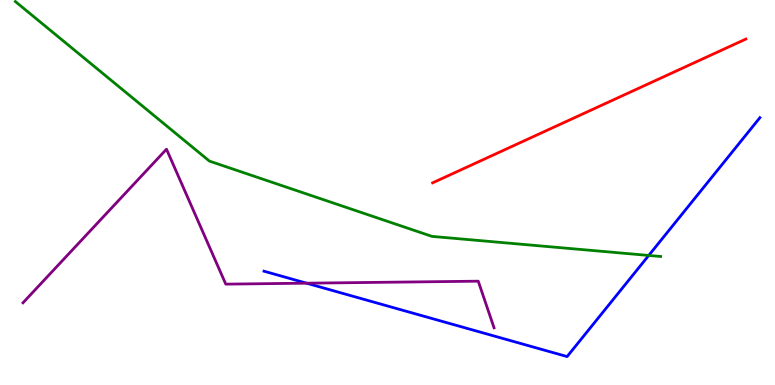[{'lines': ['blue', 'red'], 'intersections': []}, {'lines': ['green', 'red'], 'intersections': []}, {'lines': ['purple', 'red'], 'intersections': []}, {'lines': ['blue', 'green'], 'intersections': [{'x': 8.37, 'y': 3.37}]}, {'lines': ['blue', 'purple'], 'intersections': [{'x': 3.96, 'y': 2.64}]}, {'lines': ['green', 'purple'], 'intersections': []}]